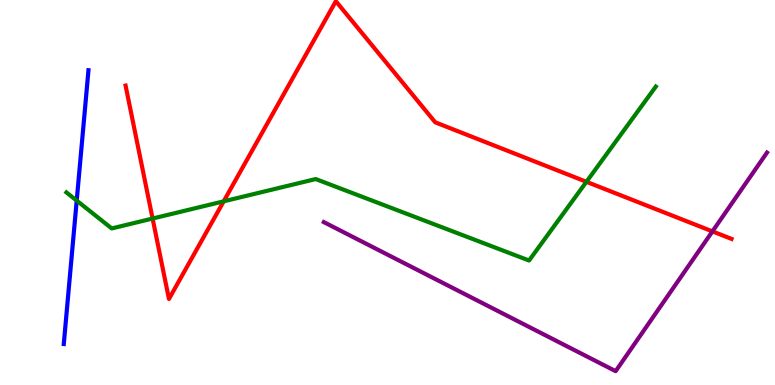[{'lines': ['blue', 'red'], 'intersections': []}, {'lines': ['green', 'red'], 'intersections': [{'x': 1.97, 'y': 4.32}, {'x': 2.89, 'y': 4.77}, {'x': 7.57, 'y': 5.28}]}, {'lines': ['purple', 'red'], 'intersections': [{'x': 9.19, 'y': 3.99}]}, {'lines': ['blue', 'green'], 'intersections': [{'x': 0.99, 'y': 4.79}]}, {'lines': ['blue', 'purple'], 'intersections': []}, {'lines': ['green', 'purple'], 'intersections': []}]